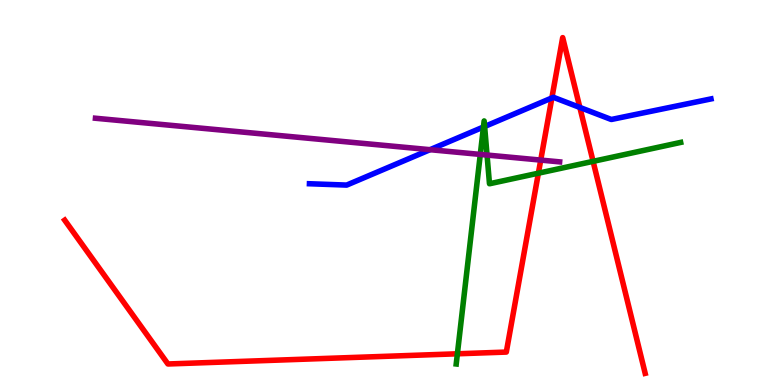[{'lines': ['blue', 'red'], 'intersections': [{'x': 7.12, 'y': 7.46}, {'x': 7.48, 'y': 7.21}]}, {'lines': ['green', 'red'], 'intersections': [{'x': 5.9, 'y': 0.811}, {'x': 6.95, 'y': 5.5}, {'x': 7.65, 'y': 5.81}]}, {'lines': ['purple', 'red'], 'intersections': [{'x': 6.98, 'y': 5.84}]}, {'lines': ['blue', 'green'], 'intersections': [{'x': 6.24, 'y': 6.7}, {'x': 6.25, 'y': 6.71}]}, {'lines': ['blue', 'purple'], 'intersections': [{'x': 5.55, 'y': 6.11}]}, {'lines': ['green', 'purple'], 'intersections': [{'x': 6.2, 'y': 5.99}, {'x': 6.28, 'y': 5.97}]}]